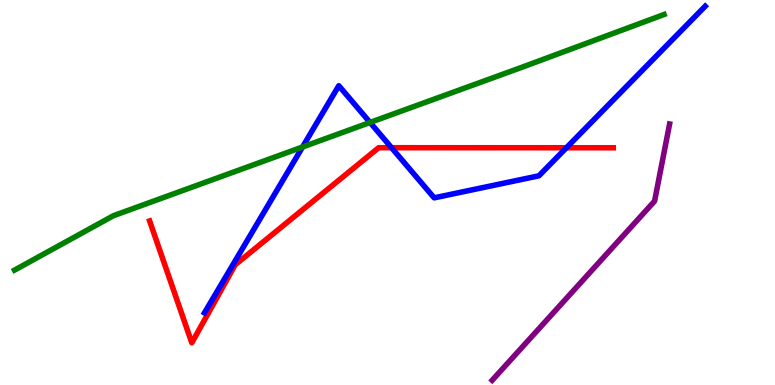[{'lines': ['blue', 'red'], 'intersections': [{'x': 5.05, 'y': 6.16}, {'x': 7.31, 'y': 6.16}]}, {'lines': ['green', 'red'], 'intersections': []}, {'lines': ['purple', 'red'], 'intersections': []}, {'lines': ['blue', 'green'], 'intersections': [{'x': 3.9, 'y': 6.18}, {'x': 4.77, 'y': 6.82}]}, {'lines': ['blue', 'purple'], 'intersections': []}, {'lines': ['green', 'purple'], 'intersections': []}]